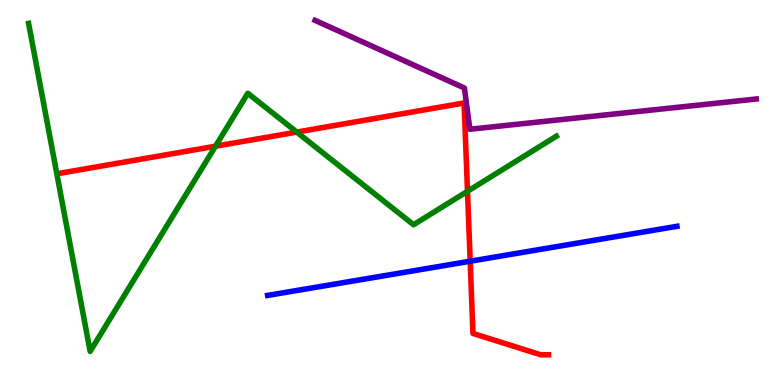[{'lines': ['blue', 'red'], 'intersections': [{'x': 6.07, 'y': 3.21}]}, {'lines': ['green', 'red'], 'intersections': [{'x': 2.78, 'y': 6.2}, {'x': 3.83, 'y': 6.57}, {'x': 6.03, 'y': 5.03}]}, {'lines': ['purple', 'red'], 'intersections': []}, {'lines': ['blue', 'green'], 'intersections': []}, {'lines': ['blue', 'purple'], 'intersections': []}, {'lines': ['green', 'purple'], 'intersections': []}]